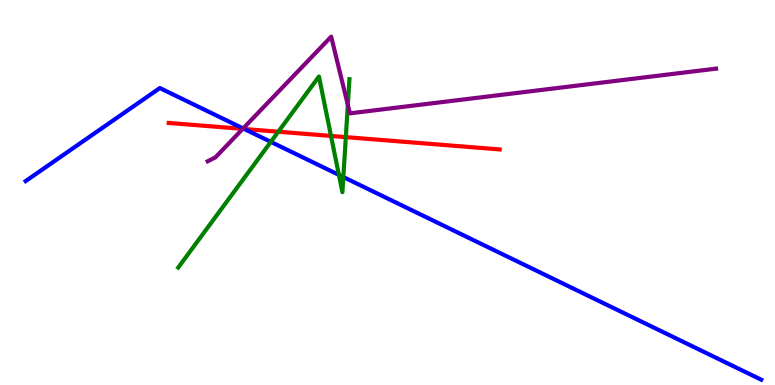[{'lines': ['blue', 'red'], 'intersections': [{'x': 3.15, 'y': 6.65}]}, {'lines': ['green', 'red'], 'intersections': [{'x': 3.59, 'y': 6.58}, {'x': 4.27, 'y': 6.47}, {'x': 4.46, 'y': 6.44}]}, {'lines': ['purple', 'red'], 'intersections': [{'x': 3.13, 'y': 6.65}]}, {'lines': ['blue', 'green'], 'intersections': [{'x': 3.49, 'y': 6.32}, {'x': 4.37, 'y': 5.46}, {'x': 4.43, 'y': 5.4}]}, {'lines': ['blue', 'purple'], 'intersections': [{'x': 3.14, 'y': 6.66}]}, {'lines': ['green', 'purple'], 'intersections': [{'x': 4.49, 'y': 7.28}]}]